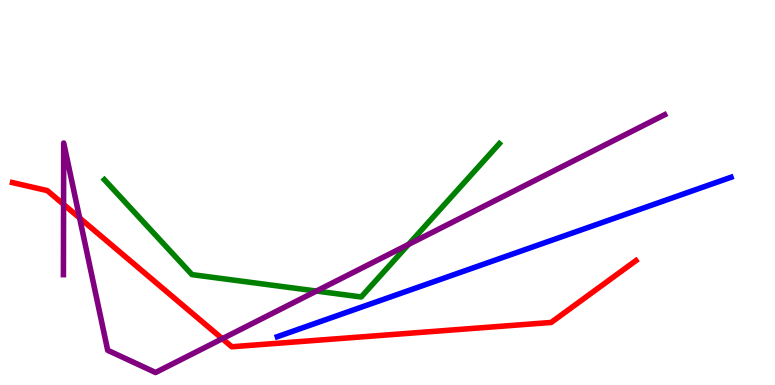[{'lines': ['blue', 'red'], 'intersections': []}, {'lines': ['green', 'red'], 'intersections': []}, {'lines': ['purple', 'red'], 'intersections': [{'x': 0.82, 'y': 4.69}, {'x': 1.03, 'y': 4.34}, {'x': 2.87, 'y': 1.2}]}, {'lines': ['blue', 'green'], 'intersections': []}, {'lines': ['blue', 'purple'], 'intersections': []}, {'lines': ['green', 'purple'], 'intersections': [{'x': 4.08, 'y': 2.44}, {'x': 5.27, 'y': 3.65}]}]